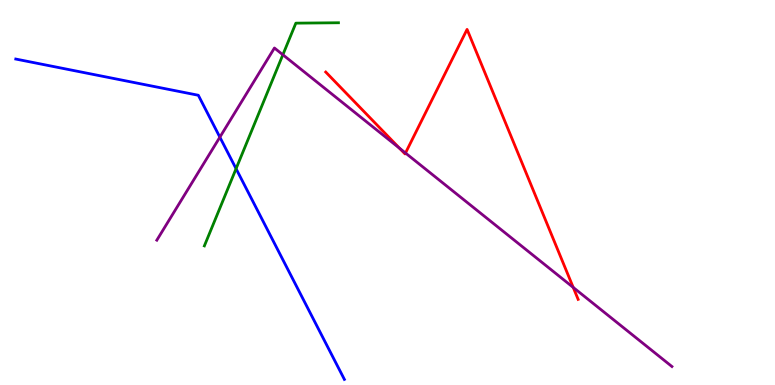[{'lines': ['blue', 'red'], 'intersections': []}, {'lines': ['green', 'red'], 'intersections': []}, {'lines': ['purple', 'red'], 'intersections': [{'x': 5.16, 'y': 6.15}, {'x': 5.23, 'y': 6.03}, {'x': 7.4, 'y': 2.53}]}, {'lines': ['blue', 'green'], 'intersections': [{'x': 3.05, 'y': 5.62}]}, {'lines': ['blue', 'purple'], 'intersections': [{'x': 2.84, 'y': 6.44}]}, {'lines': ['green', 'purple'], 'intersections': [{'x': 3.65, 'y': 8.58}]}]